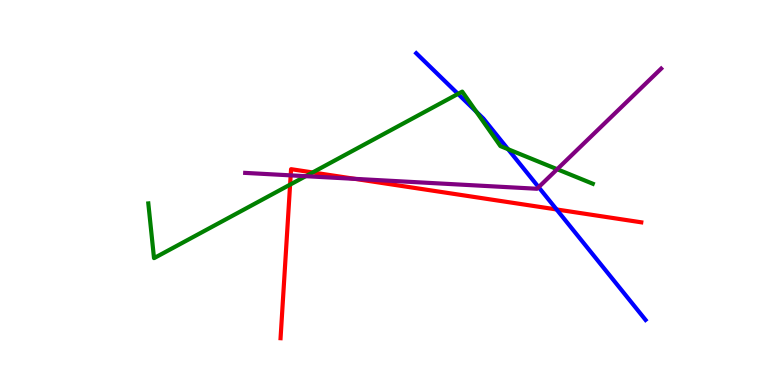[{'lines': ['blue', 'red'], 'intersections': [{'x': 7.18, 'y': 4.56}]}, {'lines': ['green', 'red'], 'intersections': [{'x': 3.74, 'y': 5.2}, {'x': 4.03, 'y': 5.52}]}, {'lines': ['purple', 'red'], 'intersections': [{'x': 3.75, 'y': 5.44}, {'x': 4.58, 'y': 5.35}]}, {'lines': ['blue', 'green'], 'intersections': [{'x': 5.91, 'y': 7.56}, {'x': 6.15, 'y': 7.1}, {'x': 6.56, 'y': 6.12}]}, {'lines': ['blue', 'purple'], 'intersections': [{'x': 6.95, 'y': 5.14}]}, {'lines': ['green', 'purple'], 'intersections': [{'x': 3.94, 'y': 5.42}, {'x': 7.19, 'y': 5.6}]}]